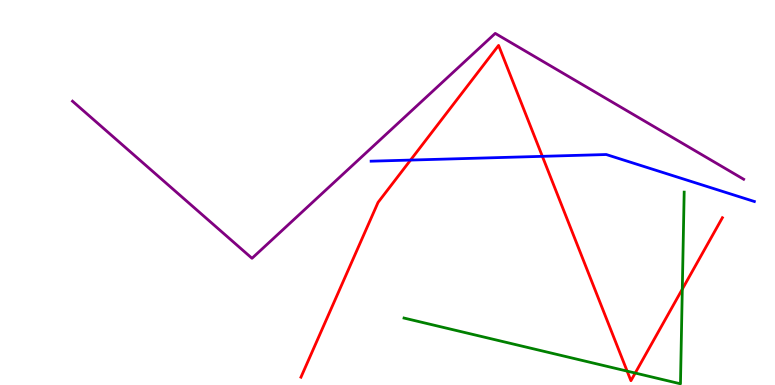[{'lines': ['blue', 'red'], 'intersections': [{'x': 5.3, 'y': 5.84}, {'x': 7.0, 'y': 5.94}]}, {'lines': ['green', 'red'], 'intersections': [{'x': 8.09, 'y': 0.361}, {'x': 8.2, 'y': 0.311}, {'x': 8.8, 'y': 2.49}]}, {'lines': ['purple', 'red'], 'intersections': []}, {'lines': ['blue', 'green'], 'intersections': []}, {'lines': ['blue', 'purple'], 'intersections': []}, {'lines': ['green', 'purple'], 'intersections': []}]